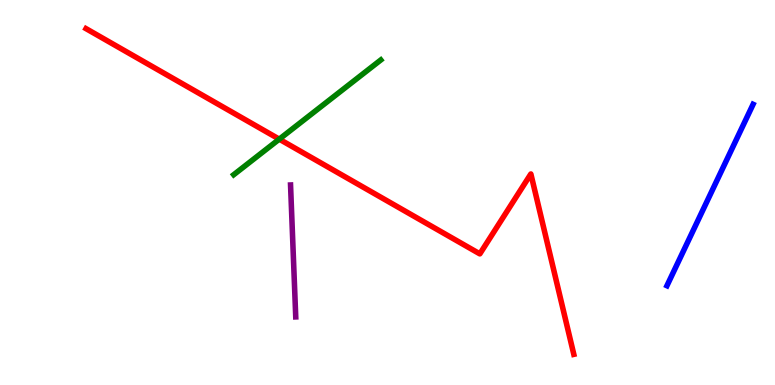[{'lines': ['blue', 'red'], 'intersections': []}, {'lines': ['green', 'red'], 'intersections': [{'x': 3.6, 'y': 6.39}]}, {'lines': ['purple', 'red'], 'intersections': []}, {'lines': ['blue', 'green'], 'intersections': []}, {'lines': ['blue', 'purple'], 'intersections': []}, {'lines': ['green', 'purple'], 'intersections': []}]